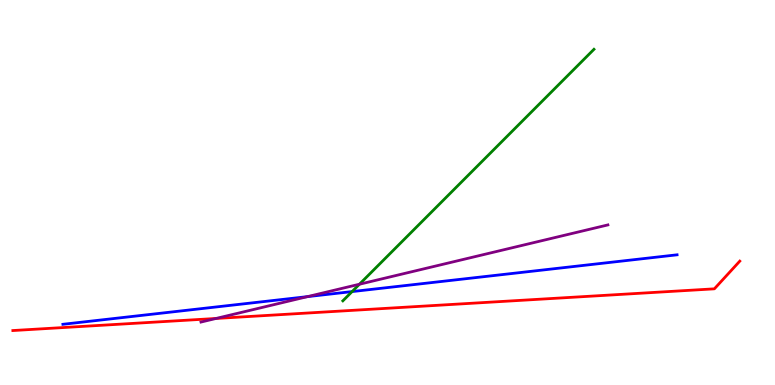[{'lines': ['blue', 'red'], 'intersections': []}, {'lines': ['green', 'red'], 'intersections': []}, {'lines': ['purple', 'red'], 'intersections': [{'x': 2.79, 'y': 1.73}]}, {'lines': ['blue', 'green'], 'intersections': [{'x': 4.54, 'y': 2.43}]}, {'lines': ['blue', 'purple'], 'intersections': [{'x': 3.97, 'y': 2.3}]}, {'lines': ['green', 'purple'], 'intersections': [{'x': 4.64, 'y': 2.62}]}]